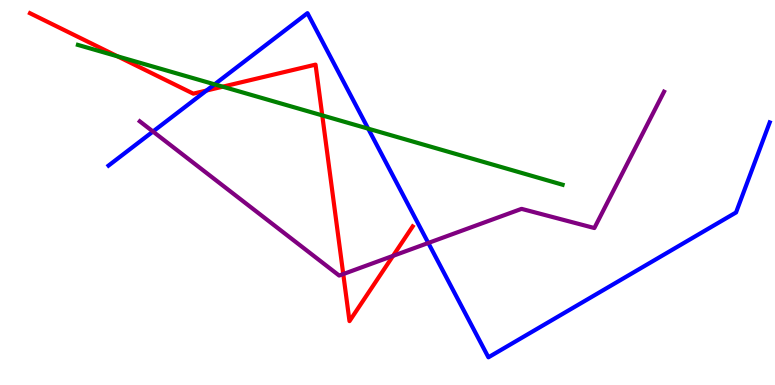[{'lines': ['blue', 'red'], 'intersections': [{'x': 2.66, 'y': 7.65}]}, {'lines': ['green', 'red'], 'intersections': [{'x': 1.52, 'y': 8.54}, {'x': 2.87, 'y': 7.75}, {'x': 4.16, 'y': 7.0}]}, {'lines': ['purple', 'red'], 'intersections': [{'x': 4.43, 'y': 2.88}, {'x': 5.07, 'y': 3.35}]}, {'lines': ['blue', 'green'], 'intersections': [{'x': 2.77, 'y': 7.81}, {'x': 4.75, 'y': 6.66}]}, {'lines': ['blue', 'purple'], 'intersections': [{'x': 1.97, 'y': 6.58}, {'x': 5.53, 'y': 3.69}]}, {'lines': ['green', 'purple'], 'intersections': []}]